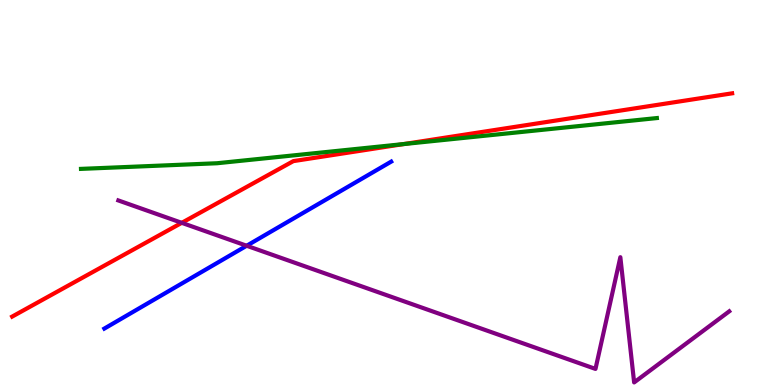[{'lines': ['blue', 'red'], 'intersections': []}, {'lines': ['green', 'red'], 'intersections': [{'x': 5.21, 'y': 6.26}]}, {'lines': ['purple', 'red'], 'intersections': [{'x': 2.35, 'y': 4.21}]}, {'lines': ['blue', 'green'], 'intersections': []}, {'lines': ['blue', 'purple'], 'intersections': [{'x': 3.18, 'y': 3.62}]}, {'lines': ['green', 'purple'], 'intersections': []}]